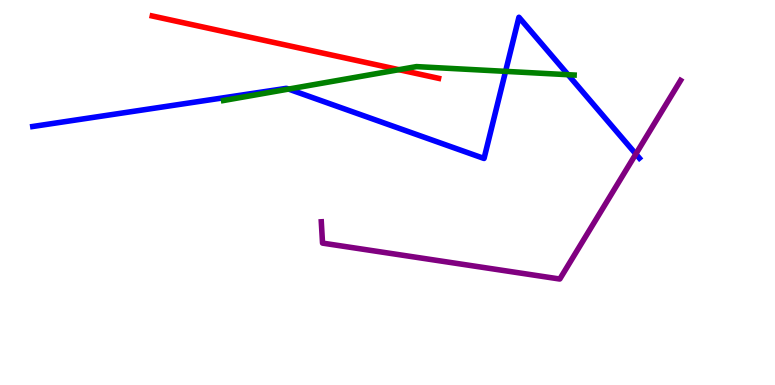[{'lines': ['blue', 'red'], 'intersections': []}, {'lines': ['green', 'red'], 'intersections': [{'x': 5.15, 'y': 8.19}]}, {'lines': ['purple', 'red'], 'intersections': []}, {'lines': ['blue', 'green'], 'intersections': [{'x': 3.72, 'y': 7.69}, {'x': 6.52, 'y': 8.15}, {'x': 7.33, 'y': 8.06}]}, {'lines': ['blue', 'purple'], 'intersections': [{'x': 8.2, 'y': 6.0}]}, {'lines': ['green', 'purple'], 'intersections': []}]